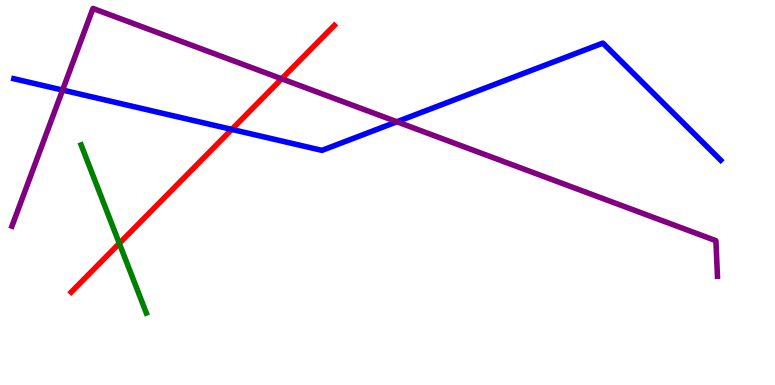[{'lines': ['blue', 'red'], 'intersections': [{'x': 2.99, 'y': 6.64}]}, {'lines': ['green', 'red'], 'intersections': [{'x': 1.54, 'y': 3.68}]}, {'lines': ['purple', 'red'], 'intersections': [{'x': 3.63, 'y': 7.95}]}, {'lines': ['blue', 'green'], 'intersections': []}, {'lines': ['blue', 'purple'], 'intersections': [{'x': 0.808, 'y': 7.66}, {'x': 5.12, 'y': 6.84}]}, {'lines': ['green', 'purple'], 'intersections': []}]